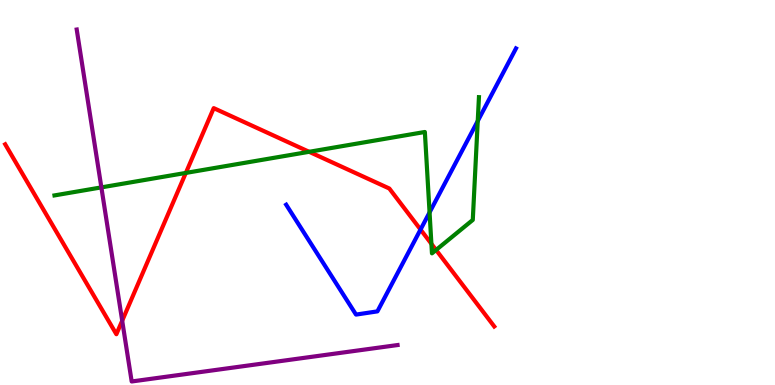[{'lines': ['blue', 'red'], 'intersections': [{'x': 5.43, 'y': 4.04}]}, {'lines': ['green', 'red'], 'intersections': [{'x': 2.4, 'y': 5.51}, {'x': 3.99, 'y': 6.06}, {'x': 5.57, 'y': 3.67}, {'x': 5.63, 'y': 3.51}]}, {'lines': ['purple', 'red'], 'intersections': [{'x': 1.58, 'y': 1.67}]}, {'lines': ['blue', 'green'], 'intersections': [{'x': 5.54, 'y': 4.48}, {'x': 6.16, 'y': 6.86}]}, {'lines': ['blue', 'purple'], 'intersections': []}, {'lines': ['green', 'purple'], 'intersections': [{'x': 1.31, 'y': 5.13}]}]